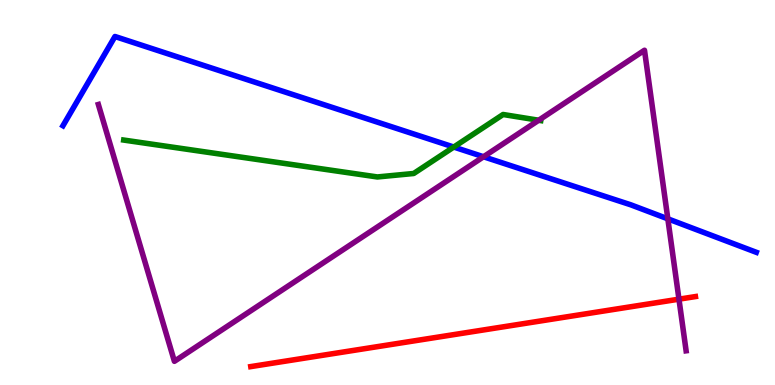[{'lines': ['blue', 'red'], 'intersections': []}, {'lines': ['green', 'red'], 'intersections': []}, {'lines': ['purple', 'red'], 'intersections': [{'x': 8.76, 'y': 2.23}]}, {'lines': ['blue', 'green'], 'intersections': [{'x': 5.86, 'y': 6.18}]}, {'lines': ['blue', 'purple'], 'intersections': [{'x': 6.24, 'y': 5.93}, {'x': 8.62, 'y': 4.32}]}, {'lines': ['green', 'purple'], 'intersections': [{'x': 6.95, 'y': 6.88}]}]